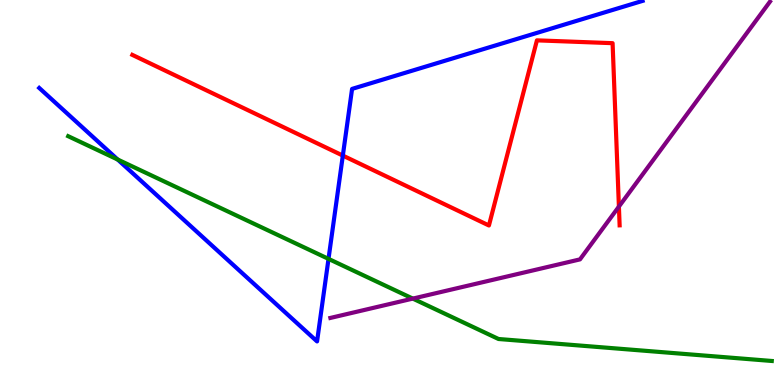[{'lines': ['blue', 'red'], 'intersections': [{'x': 4.42, 'y': 5.96}]}, {'lines': ['green', 'red'], 'intersections': []}, {'lines': ['purple', 'red'], 'intersections': [{'x': 7.99, 'y': 4.63}]}, {'lines': ['blue', 'green'], 'intersections': [{'x': 1.52, 'y': 5.86}, {'x': 4.24, 'y': 3.28}]}, {'lines': ['blue', 'purple'], 'intersections': []}, {'lines': ['green', 'purple'], 'intersections': [{'x': 5.33, 'y': 2.24}]}]